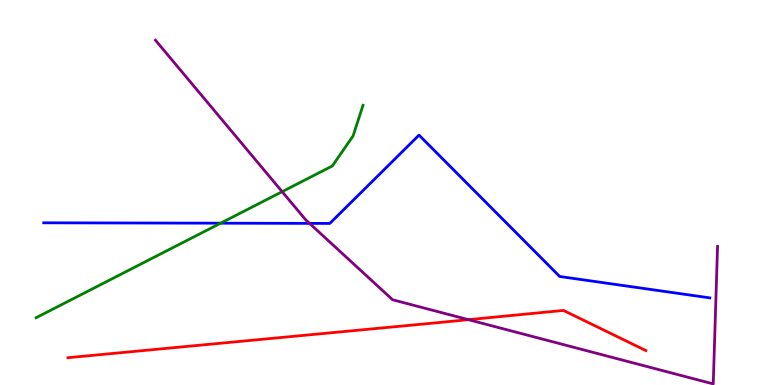[{'lines': ['blue', 'red'], 'intersections': []}, {'lines': ['green', 'red'], 'intersections': []}, {'lines': ['purple', 'red'], 'intersections': [{'x': 6.04, 'y': 1.7}]}, {'lines': ['blue', 'green'], 'intersections': [{'x': 2.85, 'y': 4.2}]}, {'lines': ['blue', 'purple'], 'intersections': [{'x': 3.99, 'y': 4.2}]}, {'lines': ['green', 'purple'], 'intersections': [{'x': 3.64, 'y': 5.02}]}]